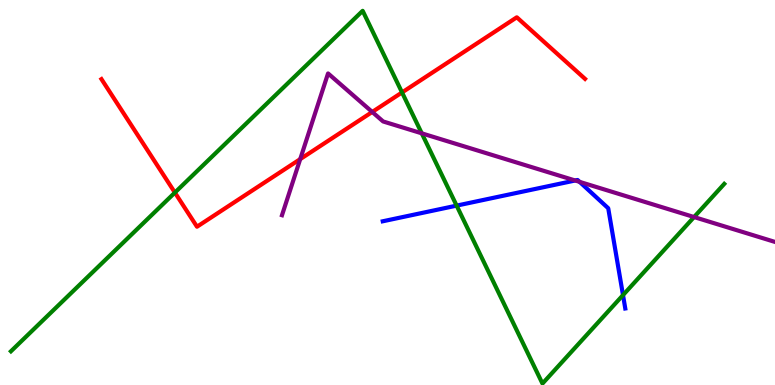[{'lines': ['blue', 'red'], 'intersections': []}, {'lines': ['green', 'red'], 'intersections': [{'x': 2.26, 'y': 5.0}, {'x': 5.19, 'y': 7.6}]}, {'lines': ['purple', 'red'], 'intersections': [{'x': 3.87, 'y': 5.87}, {'x': 4.8, 'y': 7.09}]}, {'lines': ['blue', 'green'], 'intersections': [{'x': 5.89, 'y': 4.66}, {'x': 8.04, 'y': 2.33}]}, {'lines': ['blue', 'purple'], 'intersections': [{'x': 7.42, 'y': 5.31}, {'x': 7.48, 'y': 5.28}]}, {'lines': ['green', 'purple'], 'intersections': [{'x': 5.44, 'y': 6.54}, {'x': 8.96, 'y': 4.36}]}]